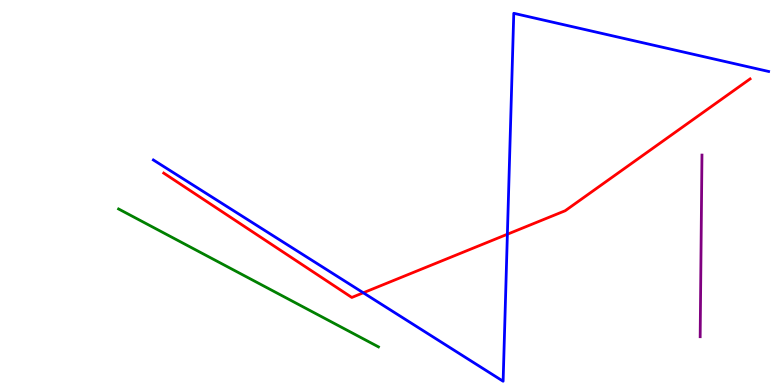[{'lines': ['blue', 'red'], 'intersections': [{'x': 4.69, 'y': 2.4}, {'x': 6.55, 'y': 3.92}]}, {'lines': ['green', 'red'], 'intersections': []}, {'lines': ['purple', 'red'], 'intersections': []}, {'lines': ['blue', 'green'], 'intersections': []}, {'lines': ['blue', 'purple'], 'intersections': []}, {'lines': ['green', 'purple'], 'intersections': []}]